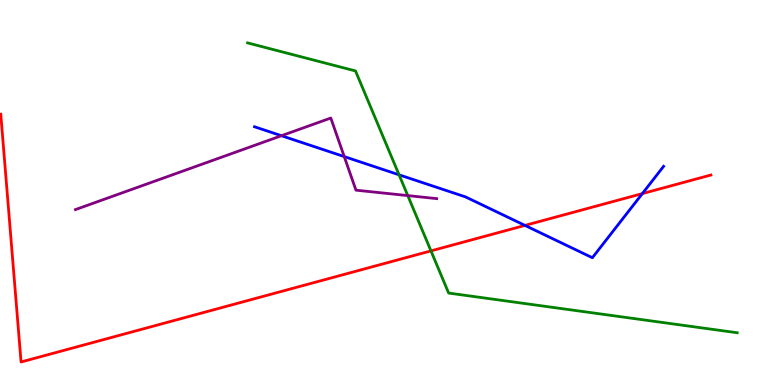[{'lines': ['blue', 'red'], 'intersections': [{'x': 6.77, 'y': 4.15}, {'x': 8.29, 'y': 4.97}]}, {'lines': ['green', 'red'], 'intersections': [{'x': 5.56, 'y': 3.48}]}, {'lines': ['purple', 'red'], 'intersections': []}, {'lines': ['blue', 'green'], 'intersections': [{'x': 5.15, 'y': 5.46}]}, {'lines': ['blue', 'purple'], 'intersections': [{'x': 3.63, 'y': 6.47}, {'x': 4.44, 'y': 5.93}]}, {'lines': ['green', 'purple'], 'intersections': [{'x': 5.26, 'y': 4.92}]}]